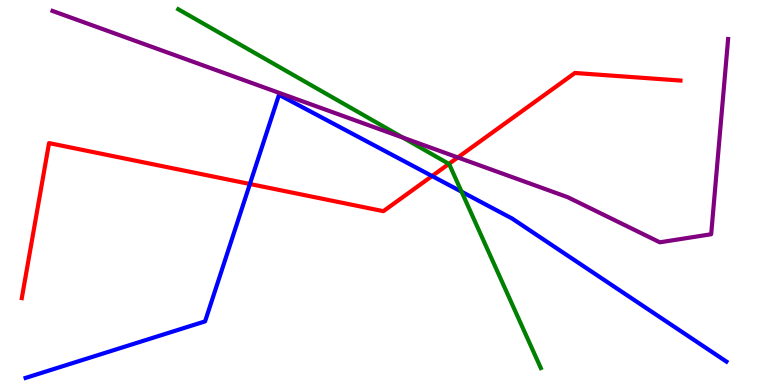[{'lines': ['blue', 'red'], 'intersections': [{'x': 3.22, 'y': 5.22}, {'x': 5.58, 'y': 5.43}]}, {'lines': ['green', 'red'], 'intersections': [{'x': 5.79, 'y': 5.74}]}, {'lines': ['purple', 'red'], 'intersections': [{'x': 5.91, 'y': 5.91}]}, {'lines': ['blue', 'green'], 'intersections': [{'x': 5.96, 'y': 5.02}]}, {'lines': ['blue', 'purple'], 'intersections': []}, {'lines': ['green', 'purple'], 'intersections': [{'x': 5.2, 'y': 6.43}]}]